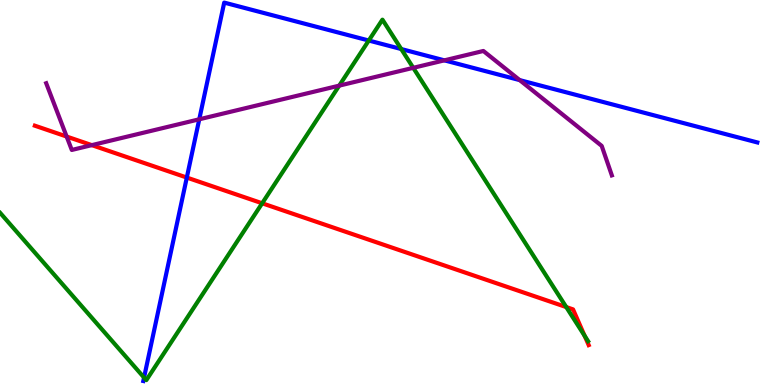[{'lines': ['blue', 'red'], 'intersections': [{'x': 2.41, 'y': 5.39}]}, {'lines': ['green', 'red'], 'intersections': [{'x': 3.38, 'y': 4.72}, {'x': 7.31, 'y': 2.02}, {'x': 7.54, 'y': 1.28}]}, {'lines': ['purple', 'red'], 'intersections': [{'x': 0.86, 'y': 6.45}, {'x': 1.18, 'y': 6.23}]}, {'lines': ['blue', 'green'], 'intersections': [{'x': 1.86, 'y': 0.193}, {'x': 4.76, 'y': 8.95}, {'x': 5.18, 'y': 8.73}]}, {'lines': ['blue', 'purple'], 'intersections': [{'x': 2.57, 'y': 6.9}, {'x': 5.73, 'y': 8.43}, {'x': 6.71, 'y': 7.92}]}, {'lines': ['green', 'purple'], 'intersections': [{'x': 4.38, 'y': 7.78}, {'x': 5.33, 'y': 8.24}]}]